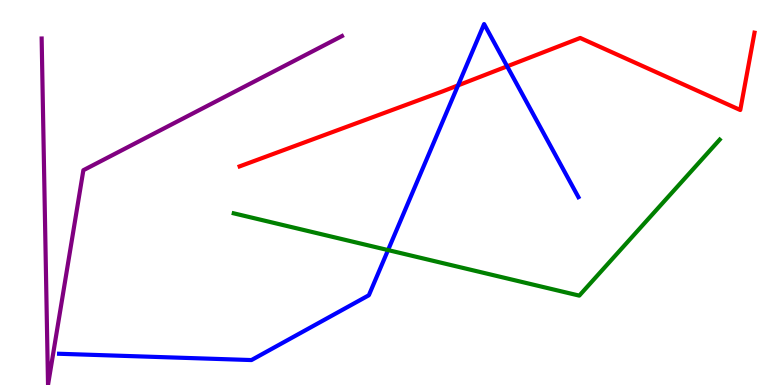[{'lines': ['blue', 'red'], 'intersections': [{'x': 5.91, 'y': 7.78}, {'x': 6.54, 'y': 8.28}]}, {'lines': ['green', 'red'], 'intersections': []}, {'lines': ['purple', 'red'], 'intersections': []}, {'lines': ['blue', 'green'], 'intersections': [{'x': 5.01, 'y': 3.5}]}, {'lines': ['blue', 'purple'], 'intersections': []}, {'lines': ['green', 'purple'], 'intersections': []}]